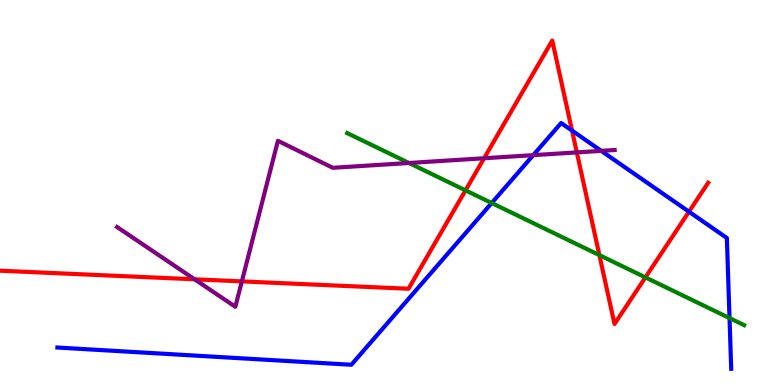[{'lines': ['blue', 'red'], 'intersections': [{'x': 7.38, 'y': 6.61}, {'x': 8.89, 'y': 4.5}]}, {'lines': ['green', 'red'], 'intersections': [{'x': 6.01, 'y': 5.06}, {'x': 7.73, 'y': 3.37}, {'x': 8.33, 'y': 2.79}]}, {'lines': ['purple', 'red'], 'intersections': [{'x': 2.51, 'y': 2.75}, {'x': 3.12, 'y': 2.69}, {'x': 6.25, 'y': 5.89}, {'x': 7.44, 'y': 6.04}]}, {'lines': ['blue', 'green'], 'intersections': [{'x': 6.34, 'y': 4.73}, {'x': 9.41, 'y': 1.74}]}, {'lines': ['blue', 'purple'], 'intersections': [{'x': 6.88, 'y': 5.97}, {'x': 7.76, 'y': 6.08}]}, {'lines': ['green', 'purple'], 'intersections': [{'x': 5.28, 'y': 5.77}]}]